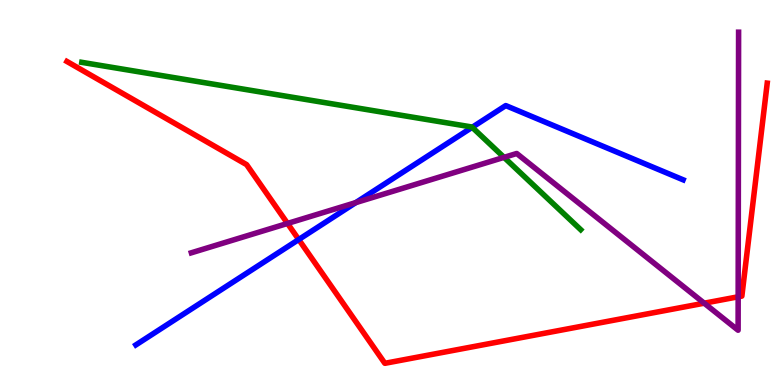[{'lines': ['blue', 'red'], 'intersections': [{'x': 3.85, 'y': 3.78}]}, {'lines': ['green', 'red'], 'intersections': []}, {'lines': ['purple', 'red'], 'intersections': [{'x': 3.71, 'y': 4.2}, {'x': 9.09, 'y': 2.12}, {'x': 9.52, 'y': 2.29}]}, {'lines': ['blue', 'green'], 'intersections': [{'x': 6.09, 'y': 6.69}]}, {'lines': ['blue', 'purple'], 'intersections': [{'x': 4.59, 'y': 4.74}]}, {'lines': ['green', 'purple'], 'intersections': [{'x': 6.5, 'y': 5.91}]}]